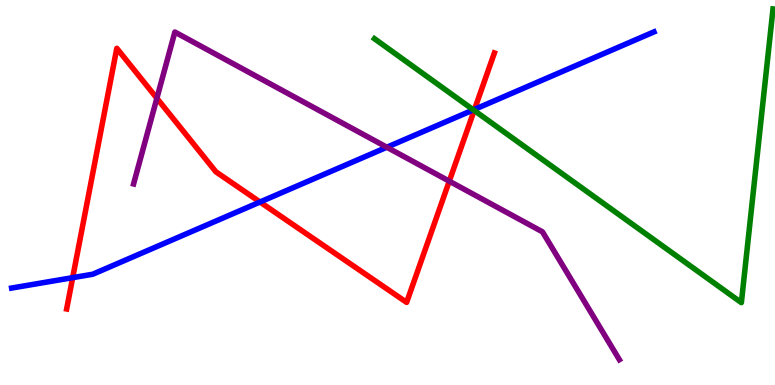[{'lines': ['blue', 'red'], 'intersections': [{'x': 0.938, 'y': 2.79}, {'x': 3.35, 'y': 4.75}, {'x': 6.12, 'y': 7.16}]}, {'lines': ['green', 'red'], 'intersections': [{'x': 6.12, 'y': 7.13}]}, {'lines': ['purple', 'red'], 'intersections': [{'x': 2.02, 'y': 7.45}, {'x': 5.8, 'y': 5.29}]}, {'lines': ['blue', 'green'], 'intersections': [{'x': 6.11, 'y': 7.15}]}, {'lines': ['blue', 'purple'], 'intersections': [{'x': 4.99, 'y': 6.18}]}, {'lines': ['green', 'purple'], 'intersections': []}]